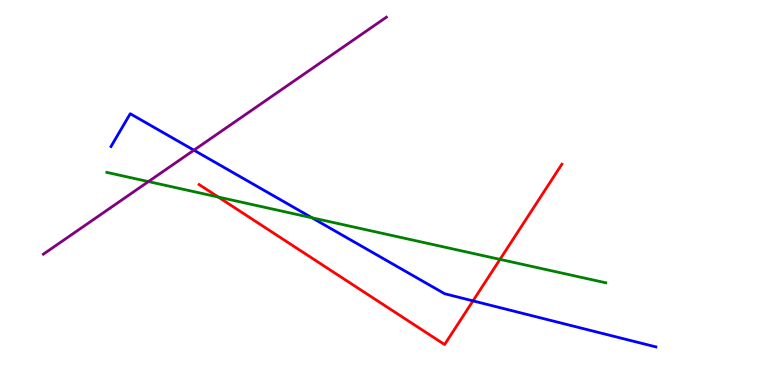[{'lines': ['blue', 'red'], 'intersections': [{'x': 6.1, 'y': 2.19}]}, {'lines': ['green', 'red'], 'intersections': [{'x': 2.82, 'y': 4.88}, {'x': 6.45, 'y': 3.26}]}, {'lines': ['purple', 'red'], 'intersections': []}, {'lines': ['blue', 'green'], 'intersections': [{'x': 4.03, 'y': 4.34}]}, {'lines': ['blue', 'purple'], 'intersections': [{'x': 2.5, 'y': 6.1}]}, {'lines': ['green', 'purple'], 'intersections': [{'x': 1.92, 'y': 5.28}]}]